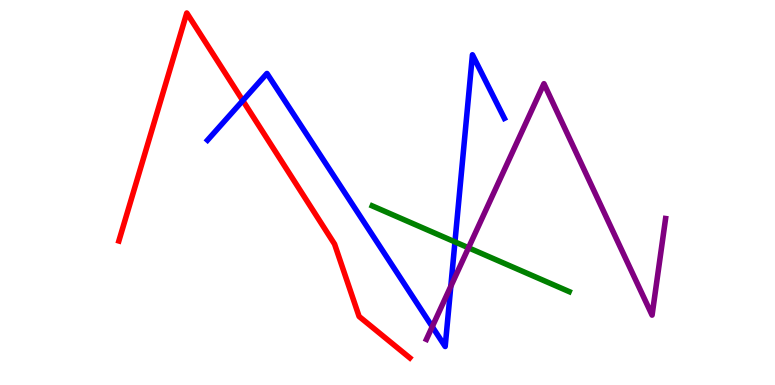[{'lines': ['blue', 'red'], 'intersections': [{'x': 3.13, 'y': 7.39}]}, {'lines': ['green', 'red'], 'intersections': []}, {'lines': ['purple', 'red'], 'intersections': []}, {'lines': ['blue', 'green'], 'intersections': [{'x': 5.87, 'y': 3.72}]}, {'lines': ['blue', 'purple'], 'intersections': [{'x': 5.58, 'y': 1.51}, {'x': 5.82, 'y': 2.56}]}, {'lines': ['green', 'purple'], 'intersections': [{'x': 6.05, 'y': 3.56}]}]